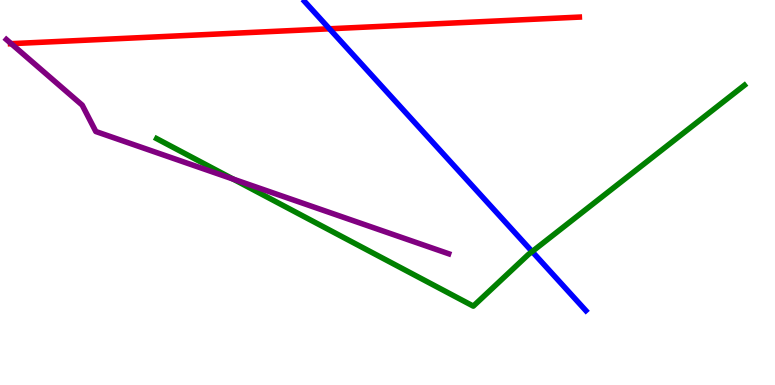[{'lines': ['blue', 'red'], 'intersections': [{'x': 4.25, 'y': 9.25}]}, {'lines': ['green', 'red'], 'intersections': []}, {'lines': ['purple', 'red'], 'intersections': [{'x': 0.144, 'y': 8.87}]}, {'lines': ['blue', 'green'], 'intersections': [{'x': 6.87, 'y': 3.47}]}, {'lines': ['blue', 'purple'], 'intersections': []}, {'lines': ['green', 'purple'], 'intersections': [{'x': 3.01, 'y': 5.35}]}]